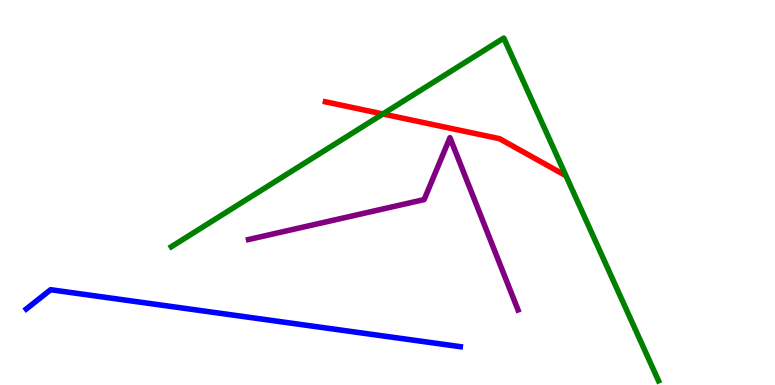[{'lines': ['blue', 'red'], 'intersections': []}, {'lines': ['green', 'red'], 'intersections': [{'x': 4.94, 'y': 7.04}]}, {'lines': ['purple', 'red'], 'intersections': []}, {'lines': ['blue', 'green'], 'intersections': []}, {'lines': ['blue', 'purple'], 'intersections': []}, {'lines': ['green', 'purple'], 'intersections': []}]